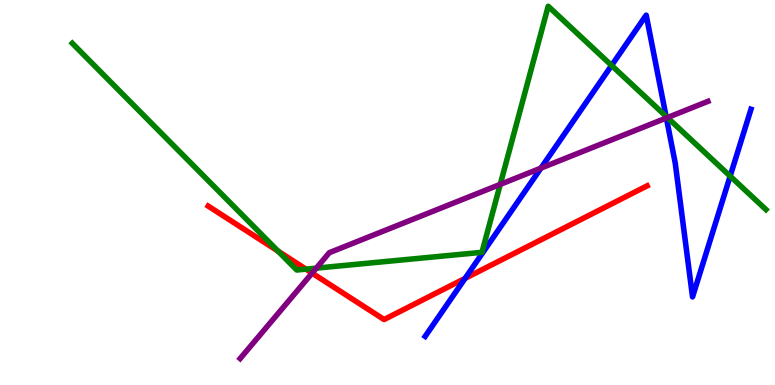[{'lines': ['blue', 'red'], 'intersections': [{'x': 6.0, 'y': 2.77}]}, {'lines': ['green', 'red'], 'intersections': [{'x': 3.59, 'y': 3.48}, {'x': 3.95, 'y': 3.01}]}, {'lines': ['purple', 'red'], 'intersections': [{'x': 4.03, 'y': 2.91}]}, {'lines': ['blue', 'green'], 'intersections': [{'x': 7.89, 'y': 8.3}, {'x': 8.59, 'y': 6.98}, {'x': 9.42, 'y': 5.42}]}, {'lines': ['blue', 'purple'], 'intersections': [{'x': 6.98, 'y': 5.63}, {'x': 8.6, 'y': 6.94}]}, {'lines': ['green', 'purple'], 'intersections': [{'x': 4.08, 'y': 3.04}, {'x': 6.45, 'y': 5.21}, {'x': 8.61, 'y': 6.95}]}]